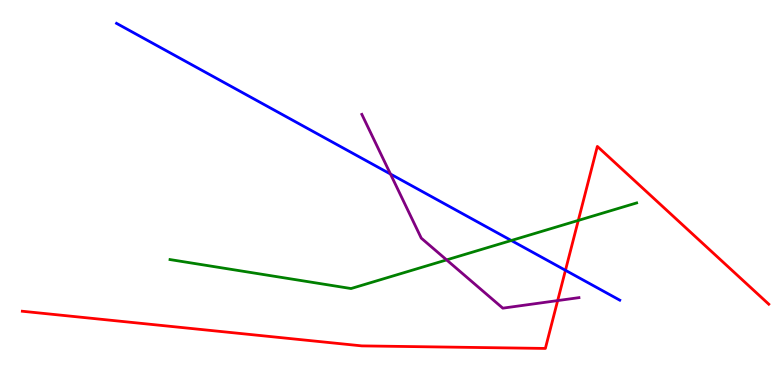[{'lines': ['blue', 'red'], 'intersections': [{'x': 7.3, 'y': 2.98}]}, {'lines': ['green', 'red'], 'intersections': [{'x': 7.46, 'y': 4.27}]}, {'lines': ['purple', 'red'], 'intersections': [{'x': 7.2, 'y': 2.19}]}, {'lines': ['blue', 'green'], 'intersections': [{'x': 6.6, 'y': 3.75}]}, {'lines': ['blue', 'purple'], 'intersections': [{'x': 5.04, 'y': 5.48}]}, {'lines': ['green', 'purple'], 'intersections': [{'x': 5.76, 'y': 3.25}]}]